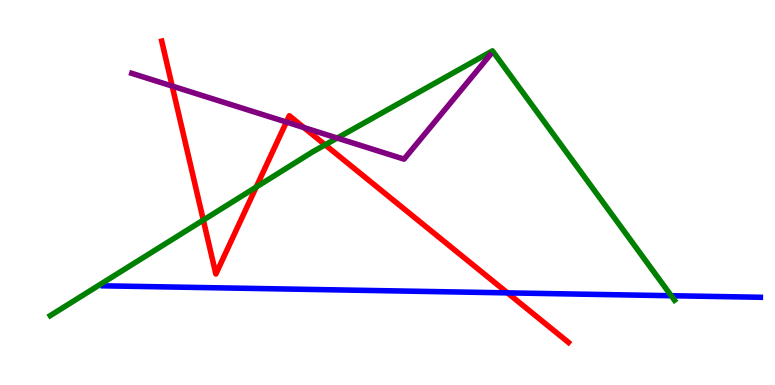[{'lines': ['blue', 'red'], 'intersections': [{'x': 6.55, 'y': 2.39}]}, {'lines': ['green', 'red'], 'intersections': [{'x': 2.62, 'y': 4.28}, {'x': 3.31, 'y': 5.14}, {'x': 4.2, 'y': 6.24}]}, {'lines': ['purple', 'red'], 'intersections': [{'x': 2.22, 'y': 7.76}, {'x': 3.7, 'y': 6.83}, {'x': 3.92, 'y': 6.69}]}, {'lines': ['blue', 'green'], 'intersections': [{'x': 8.66, 'y': 2.32}]}, {'lines': ['blue', 'purple'], 'intersections': []}, {'lines': ['green', 'purple'], 'intersections': [{'x': 4.35, 'y': 6.41}]}]